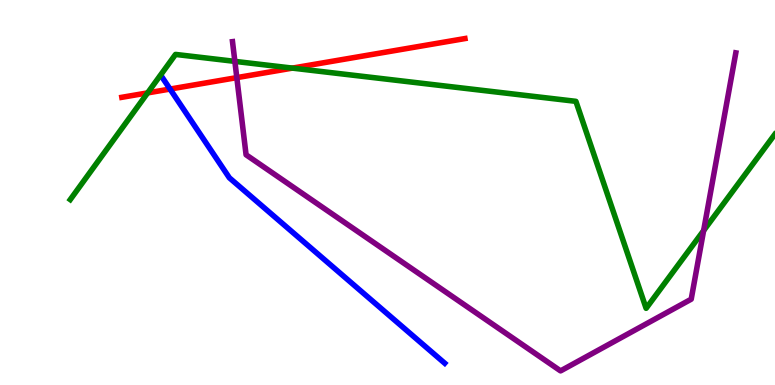[{'lines': ['blue', 'red'], 'intersections': [{'x': 2.19, 'y': 7.69}]}, {'lines': ['green', 'red'], 'intersections': [{'x': 1.9, 'y': 7.59}, {'x': 3.77, 'y': 8.23}]}, {'lines': ['purple', 'red'], 'intersections': [{'x': 3.06, 'y': 7.98}]}, {'lines': ['blue', 'green'], 'intersections': []}, {'lines': ['blue', 'purple'], 'intersections': []}, {'lines': ['green', 'purple'], 'intersections': [{'x': 3.03, 'y': 8.41}, {'x': 9.08, 'y': 4.01}]}]